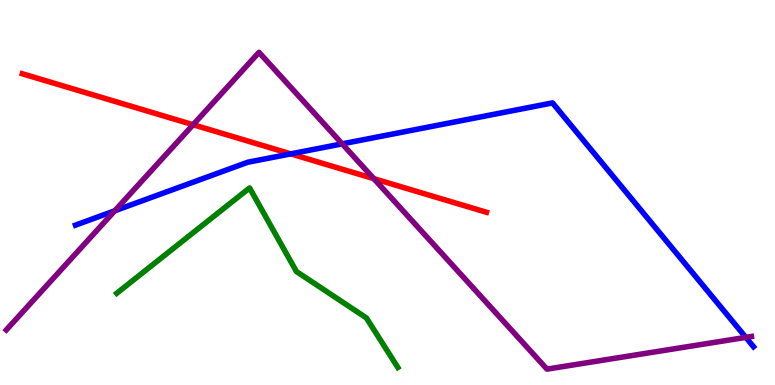[{'lines': ['blue', 'red'], 'intersections': [{'x': 3.75, 'y': 6.0}]}, {'lines': ['green', 'red'], 'intersections': []}, {'lines': ['purple', 'red'], 'intersections': [{'x': 2.49, 'y': 6.76}, {'x': 4.82, 'y': 5.36}]}, {'lines': ['blue', 'green'], 'intersections': []}, {'lines': ['blue', 'purple'], 'intersections': [{'x': 1.48, 'y': 4.52}, {'x': 4.42, 'y': 6.26}, {'x': 9.62, 'y': 1.24}]}, {'lines': ['green', 'purple'], 'intersections': []}]